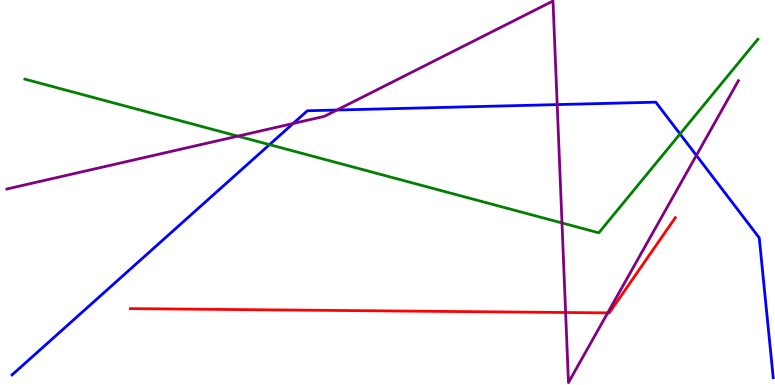[{'lines': ['blue', 'red'], 'intersections': []}, {'lines': ['green', 'red'], 'intersections': []}, {'lines': ['purple', 'red'], 'intersections': [{'x': 7.3, 'y': 1.88}, {'x': 7.84, 'y': 1.87}]}, {'lines': ['blue', 'green'], 'intersections': [{'x': 3.48, 'y': 6.24}, {'x': 8.77, 'y': 6.52}]}, {'lines': ['blue', 'purple'], 'intersections': [{'x': 3.78, 'y': 6.79}, {'x': 4.35, 'y': 7.14}, {'x': 7.19, 'y': 7.28}, {'x': 8.99, 'y': 5.96}]}, {'lines': ['green', 'purple'], 'intersections': [{'x': 3.07, 'y': 6.46}, {'x': 7.25, 'y': 4.21}]}]